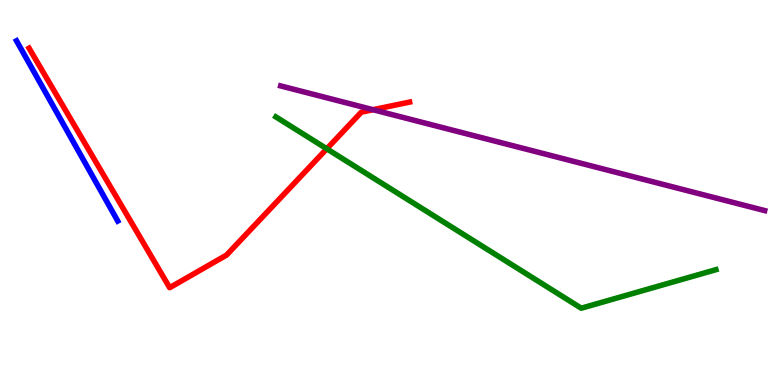[{'lines': ['blue', 'red'], 'intersections': []}, {'lines': ['green', 'red'], 'intersections': [{'x': 4.22, 'y': 6.14}]}, {'lines': ['purple', 'red'], 'intersections': [{'x': 4.81, 'y': 7.15}]}, {'lines': ['blue', 'green'], 'intersections': []}, {'lines': ['blue', 'purple'], 'intersections': []}, {'lines': ['green', 'purple'], 'intersections': []}]